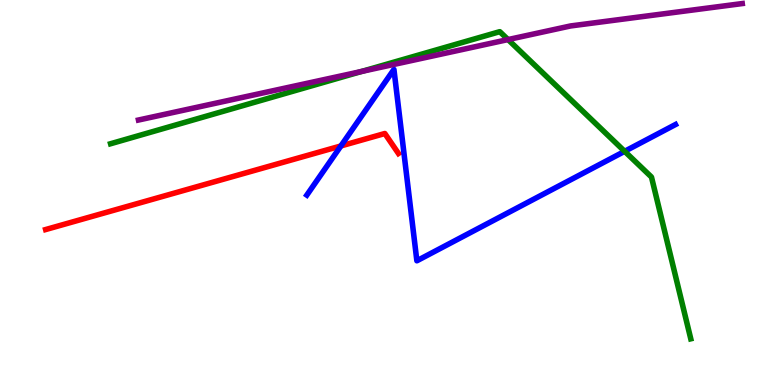[{'lines': ['blue', 'red'], 'intersections': [{'x': 4.4, 'y': 6.21}]}, {'lines': ['green', 'red'], 'intersections': []}, {'lines': ['purple', 'red'], 'intersections': []}, {'lines': ['blue', 'green'], 'intersections': [{'x': 8.06, 'y': 6.07}]}, {'lines': ['blue', 'purple'], 'intersections': []}, {'lines': ['green', 'purple'], 'intersections': [{'x': 4.67, 'y': 8.14}, {'x': 6.56, 'y': 8.97}]}]